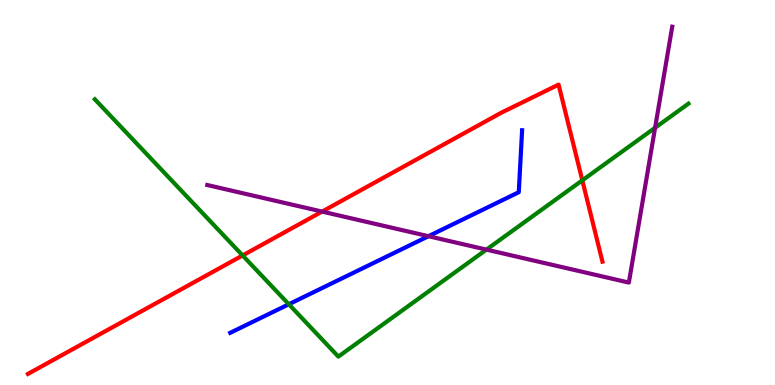[{'lines': ['blue', 'red'], 'intersections': []}, {'lines': ['green', 'red'], 'intersections': [{'x': 3.13, 'y': 3.37}, {'x': 7.51, 'y': 5.32}]}, {'lines': ['purple', 'red'], 'intersections': [{'x': 4.16, 'y': 4.5}]}, {'lines': ['blue', 'green'], 'intersections': [{'x': 3.73, 'y': 2.1}]}, {'lines': ['blue', 'purple'], 'intersections': [{'x': 5.53, 'y': 3.86}]}, {'lines': ['green', 'purple'], 'intersections': [{'x': 6.28, 'y': 3.52}, {'x': 8.45, 'y': 6.68}]}]